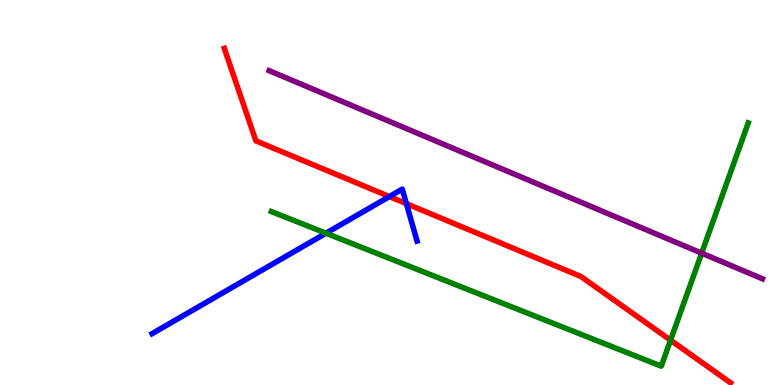[{'lines': ['blue', 'red'], 'intersections': [{'x': 5.02, 'y': 4.89}, {'x': 5.24, 'y': 4.71}]}, {'lines': ['green', 'red'], 'intersections': [{'x': 8.65, 'y': 1.16}]}, {'lines': ['purple', 'red'], 'intersections': []}, {'lines': ['blue', 'green'], 'intersections': [{'x': 4.21, 'y': 3.94}]}, {'lines': ['blue', 'purple'], 'intersections': []}, {'lines': ['green', 'purple'], 'intersections': [{'x': 9.05, 'y': 3.42}]}]